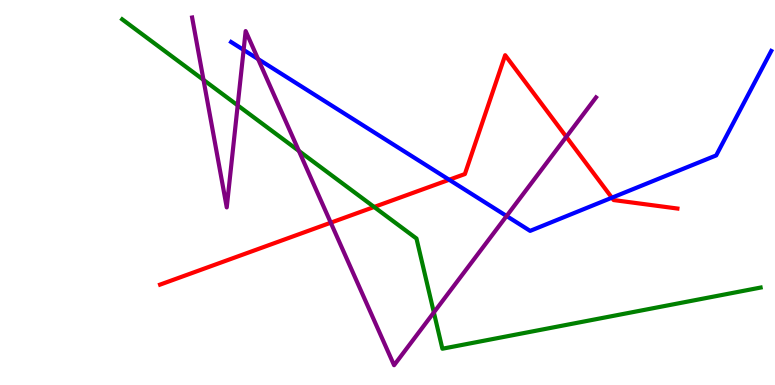[{'lines': ['blue', 'red'], 'intersections': [{'x': 5.8, 'y': 5.33}, {'x': 7.9, 'y': 4.86}]}, {'lines': ['green', 'red'], 'intersections': [{'x': 4.83, 'y': 4.62}]}, {'lines': ['purple', 'red'], 'intersections': [{'x': 4.27, 'y': 4.22}, {'x': 7.31, 'y': 6.45}]}, {'lines': ['blue', 'green'], 'intersections': []}, {'lines': ['blue', 'purple'], 'intersections': [{'x': 3.14, 'y': 8.7}, {'x': 3.33, 'y': 8.47}, {'x': 6.54, 'y': 4.39}]}, {'lines': ['green', 'purple'], 'intersections': [{'x': 2.63, 'y': 7.92}, {'x': 3.07, 'y': 7.26}, {'x': 3.86, 'y': 6.08}, {'x': 5.6, 'y': 1.88}]}]